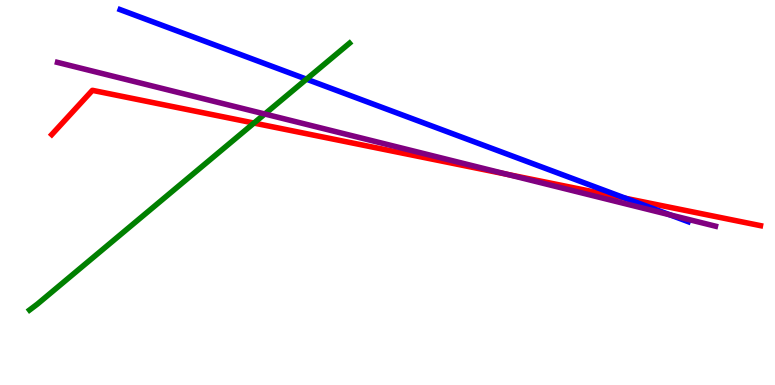[{'lines': ['blue', 'red'], 'intersections': [{'x': 8.07, 'y': 4.85}]}, {'lines': ['green', 'red'], 'intersections': [{'x': 3.28, 'y': 6.8}]}, {'lines': ['purple', 'red'], 'intersections': [{'x': 6.55, 'y': 5.47}]}, {'lines': ['blue', 'green'], 'intersections': [{'x': 3.95, 'y': 7.94}]}, {'lines': ['blue', 'purple'], 'intersections': [{'x': 8.65, 'y': 4.42}]}, {'lines': ['green', 'purple'], 'intersections': [{'x': 3.42, 'y': 7.04}]}]